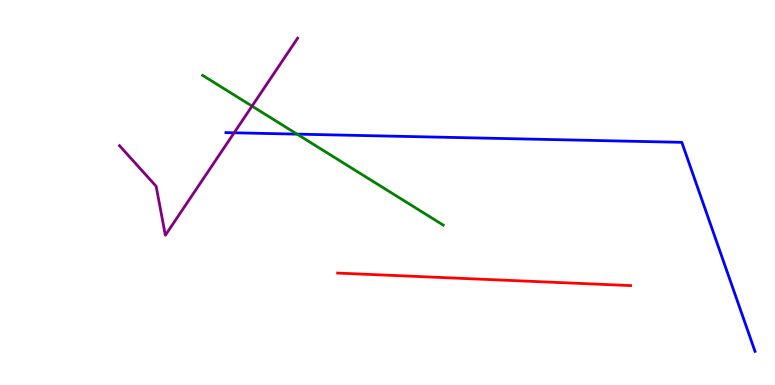[{'lines': ['blue', 'red'], 'intersections': []}, {'lines': ['green', 'red'], 'intersections': []}, {'lines': ['purple', 'red'], 'intersections': []}, {'lines': ['blue', 'green'], 'intersections': [{'x': 3.83, 'y': 6.52}]}, {'lines': ['blue', 'purple'], 'intersections': [{'x': 3.02, 'y': 6.55}]}, {'lines': ['green', 'purple'], 'intersections': [{'x': 3.25, 'y': 7.24}]}]